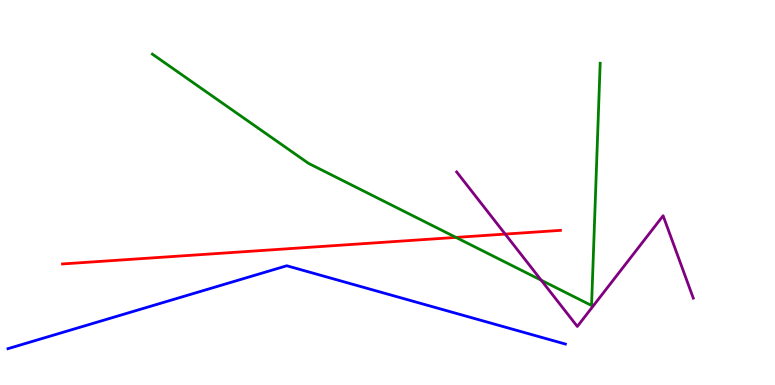[{'lines': ['blue', 'red'], 'intersections': []}, {'lines': ['green', 'red'], 'intersections': [{'x': 5.88, 'y': 3.83}]}, {'lines': ['purple', 'red'], 'intersections': [{'x': 6.52, 'y': 3.92}]}, {'lines': ['blue', 'green'], 'intersections': []}, {'lines': ['blue', 'purple'], 'intersections': []}, {'lines': ['green', 'purple'], 'intersections': [{'x': 6.98, 'y': 2.72}]}]